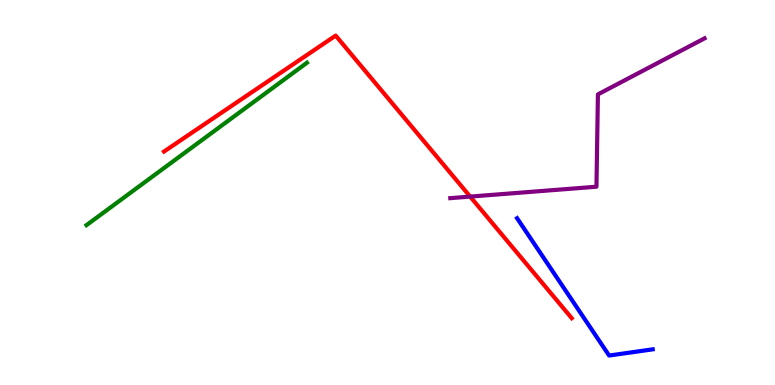[{'lines': ['blue', 'red'], 'intersections': []}, {'lines': ['green', 'red'], 'intersections': []}, {'lines': ['purple', 'red'], 'intersections': [{'x': 6.07, 'y': 4.89}]}, {'lines': ['blue', 'green'], 'intersections': []}, {'lines': ['blue', 'purple'], 'intersections': []}, {'lines': ['green', 'purple'], 'intersections': []}]